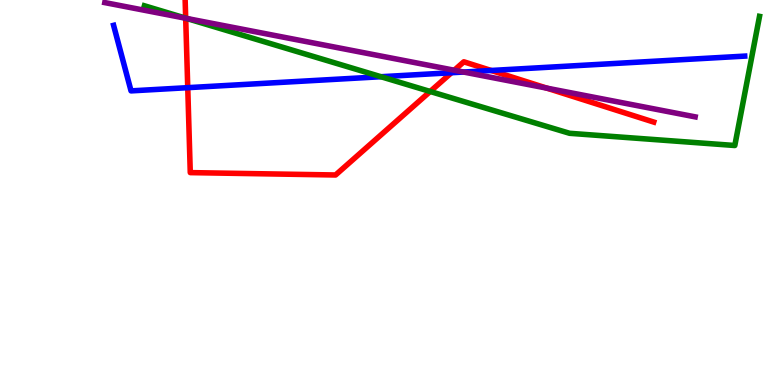[{'lines': ['blue', 'red'], 'intersections': [{'x': 2.42, 'y': 7.72}, {'x': 5.83, 'y': 8.11}, {'x': 6.34, 'y': 8.17}]}, {'lines': ['green', 'red'], 'intersections': [{'x': 2.4, 'y': 9.53}, {'x': 5.55, 'y': 7.62}]}, {'lines': ['purple', 'red'], 'intersections': [{'x': 2.4, 'y': 9.53}, {'x': 5.86, 'y': 8.18}, {'x': 7.06, 'y': 7.71}]}, {'lines': ['blue', 'green'], 'intersections': [{'x': 4.92, 'y': 8.01}]}, {'lines': ['blue', 'purple'], 'intersections': [{'x': 5.98, 'y': 8.13}]}, {'lines': ['green', 'purple'], 'intersections': [{'x': 2.41, 'y': 9.52}]}]